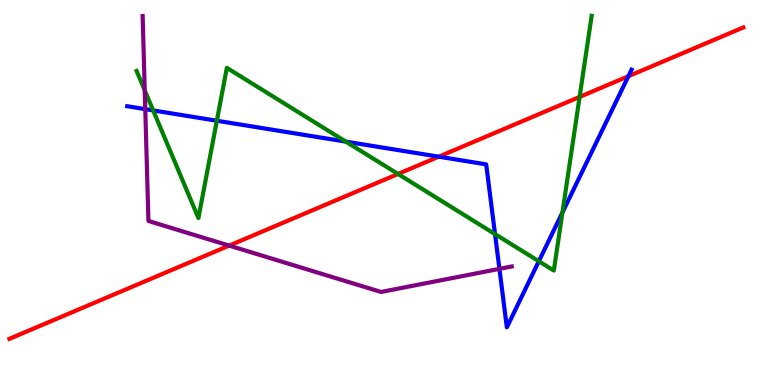[{'lines': ['blue', 'red'], 'intersections': [{'x': 5.66, 'y': 5.93}, {'x': 8.11, 'y': 8.02}]}, {'lines': ['green', 'red'], 'intersections': [{'x': 5.14, 'y': 5.48}, {'x': 7.48, 'y': 7.48}]}, {'lines': ['purple', 'red'], 'intersections': [{'x': 2.96, 'y': 3.62}]}, {'lines': ['blue', 'green'], 'intersections': [{'x': 1.98, 'y': 7.13}, {'x': 2.8, 'y': 6.86}, {'x': 4.46, 'y': 6.32}, {'x': 6.39, 'y': 3.92}, {'x': 6.95, 'y': 3.21}, {'x': 7.26, 'y': 4.48}]}, {'lines': ['blue', 'purple'], 'intersections': [{'x': 1.87, 'y': 7.17}, {'x': 6.44, 'y': 3.02}]}, {'lines': ['green', 'purple'], 'intersections': [{'x': 1.87, 'y': 7.65}]}]